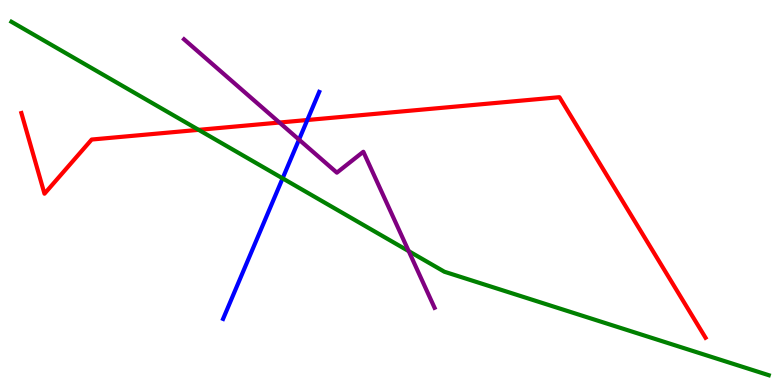[{'lines': ['blue', 'red'], 'intersections': [{'x': 3.97, 'y': 6.88}]}, {'lines': ['green', 'red'], 'intersections': [{'x': 2.56, 'y': 6.63}]}, {'lines': ['purple', 'red'], 'intersections': [{'x': 3.61, 'y': 6.82}]}, {'lines': ['blue', 'green'], 'intersections': [{'x': 3.65, 'y': 5.37}]}, {'lines': ['blue', 'purple'], 'intersections': [{'x': 3.86, 'y': 6.37}]}, {'lines': ['green', 'purple'], 'intersections': [{'x': 5.27, 'y': 3.48}]}]